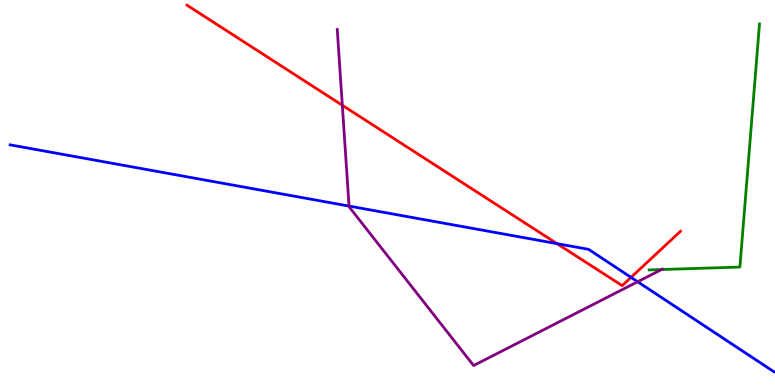[{'lines': ['blue', 'red'], 'intersections': [{'x': 7.19, 'y': 3.67}, {'x': 8.14, 'y': 2.8}]}, {'lines': ['green', 'red'], 'intersections': []}, {'lines': ['purple', 'red'], 'intersections': [{'x': 4.42, 'y': 7.27}]}, {'lines': ['blue', 'green'], 'intersections': []}, {'lines': ['blue', 'purple'], 'intersections': [{'x': 4.5, 'y': 4.65}, {'x': 8.23, 'y': 2.68}]}, {'lines': ['green', 'purple'], 'intersections': [{'x': 8.54, 'y': 3.0}]}]